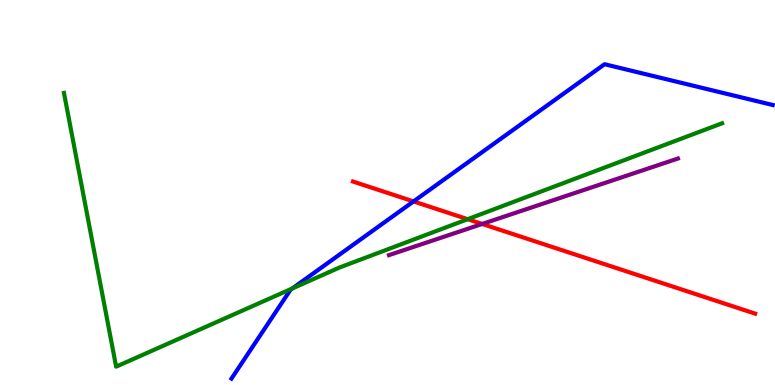[{'lines': ['blue', 'red'], 'intersections': [{'x': 5.34, 'y': 4.77}]}, {'lines': ['green', 'red'], 'intersections': [{'x': 6.03, 'y': 4.31}]}, {'lines': ['purple', 'red'], 'intersections': [{'x': 6.22, 'y': 4.18}]}, {'lines': ['blue', 'green'], 'intersections': [{'x': 3.77, 'y': 2.51}]}, {'lines': ['blue', 'purple'], 'intersections': []}, {'lines': ['green', 'purple'], 'intersections': []}]